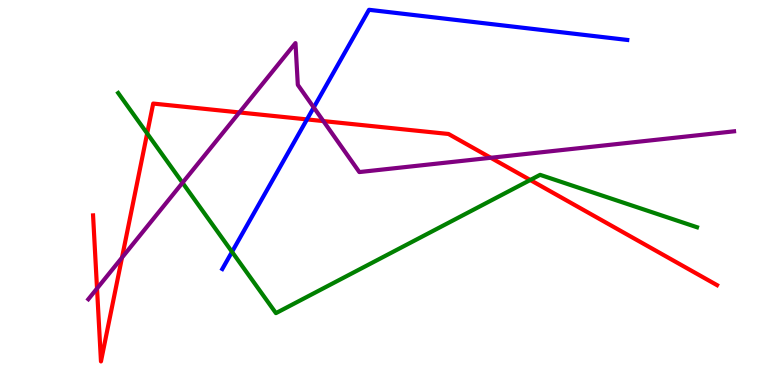[{'lines': ['blue', 'red'], 'intersections': [{'x': 3.96, 'y': 6.9}]}, {'lines': ['green', 'red'], 'intersections': [{'x': 1.9, 'y': 6.53}, {'x': 6.84, 'y': 5.32}]}, {'lines': ['purple', 'red'], 'intersections': [{'x': 1.25, 'y': 2.51}, {'x': 1.57, 'y': 3.31}, {'x': 3.09, 'y': 7.08}, {'x': 4.17, 'y': 6.85}, {'x': 6.33, 'y': 5.9}]}, {'lines': ['blue', 'green'], 'intersections': [{'x': 2.99, 'y': 3.46}]}, {'lines': ['blue', 'purple'], 'intersections': [{'x': 4.05, 'y': 7.21}]}, {'lines': ['green', 'purple'], 'intersections': [{'x': 2.36, 'y': 5.25}]}]